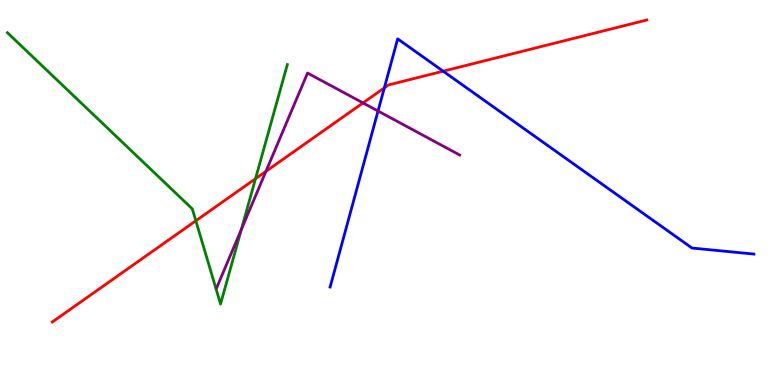[{'lines': ['blue', 'red'], 'intersections': [{'x': 4.96, 'y': 7.72}, {'x': 5.72, 'y': 8.15}]}, {'lines': ['green', 'red'], 'intersections': [{'x': 2.53, 'y': 4.27}, {'x': 3.3, 'y': 5.36}]}, {'lines': ['purple', 'red'], 'intersections': [{'x': 3.43, 'y': 5.55}, {'x': 4.68, 'y': 7.33}]}, {'lines': ['blue', 'green'], 'intersections': []}, {'lines': ['blue', 'purple'], 'intersections': [{'x': 4.88, 'y': 7.12}]}, {'lines': ['green', 'purple'], 'intersections': [{'x': 3.11, 'y': 4.04}]}]